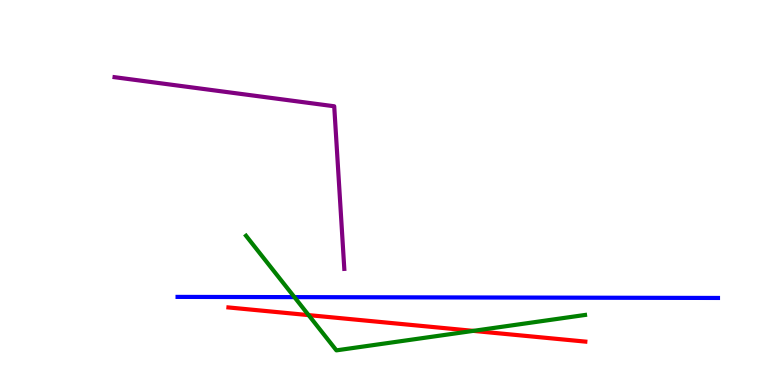[{'lines': ['blue', 'red'], 'intersections': []}, {'lines': ['green', 'red'], 'intersections': [{'x': 3.98, 'y': 1.82}, {'x': 6.11, 'y': 1.41}]}, {'lines': ['purple', 'red'], 'intersections': []}, {'lines': ['blue', 'green'], 'intersections': [{'x': 3.8, 'y': 2.28}]}, {'lines': ['blue', 'purple'], 'intersections': []}, {'lines': ['green', 'purple'], 'intersections': []}]